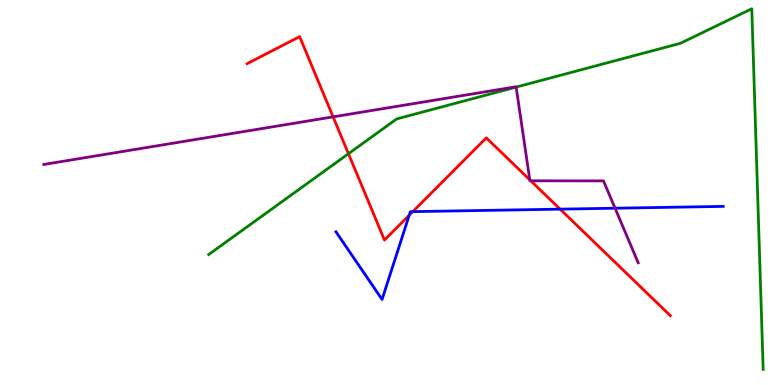[{'lines': ['blue', 'red'], 'intersections': [{'x': 5.28, 'y': 4.41}, {'x': 5.33, 'y': 4.5}, {'x': 7.23, 'y': 4.57}]}, {'lines': ['green', 'red'], 'intersections': [{'x': 4.5, 'y': 6.01}]}, {'lines': ['purple', 'red'], 'intersections': [{'x': 4.3, 'y': 6.96}, {'x': 6.84, 'y': 5.33}, {'x': 6.85, 'y': 5.3}]}, {'lines': ['blue', 'green'], 'intersections': []}, {'lines': ['blue', 'purple'], 'intersections': [{'x': 7.94, 'y': 4.59}]}, {'lines': ['green', 'purple'], 'intersections': [{'x': 6.66, 'y': 7.74}]}]